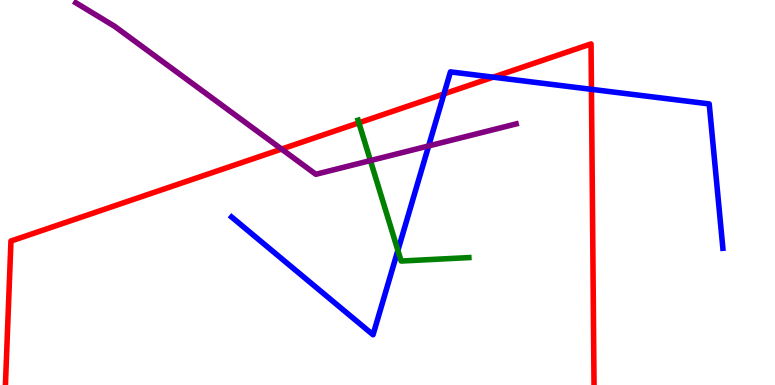[{'lines': ['blue', 'red'], 'intersections': [{'x': 5.73, 'y': 7.56}, {'x': 6.36, 'y': 8.0}, {'x': 7.63, 'y': 7.68}]}, {'lines': ['green', 'red'], 'intersections': [{'x': 4.63, 'y': 6.81}]}, {'lines': ['purple', 'red'], 'intersections': [{'x': 3.63, 'y': 6.13}]}, {'lines': ['blue', 'green'], 'intersections': [{'x': 5.13, 'y': 3.5}]}, {'lines': ['blue', 'purple'], 'intersections': [{'x': 5.53, 'y': 6.21}]}, {'lines': ['green', 'purple'], 'intersections': [{'x': 4.78, 'y': 5.83}]}]